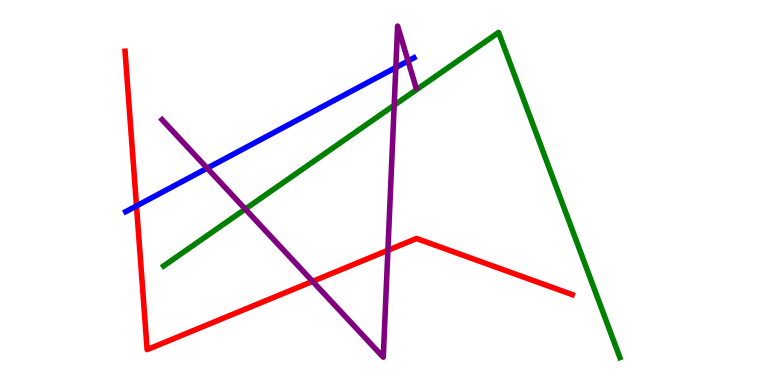[{'lines': ['blue', 'red'], 'intersections': [{'x': 1.76, 'y': 4.65}]}, {'lines': ['green', 'red'], 'intersections': []}, {'lines': ['purple', 'red'], 'intersections': [{'x': 4.03, 'y': 2.69}, {'x': 5.01, 'y': 3.5}]}, {'lines': ['blue', 'green'], 'intersections': []}, {'lines': ['blue', 'purple'], 'intersections': [{'x': 2.67, 'y': 5.63}, {'x': 5.11, 'y': 8.25}, {'x': 5.27, 'y': 8.42}]}, {'lines': ['green', 'purple'], 'intersections': [{'x': 3.16, 'y': 4.57}, {'x': 5.09, 'y': 7.27}]}]